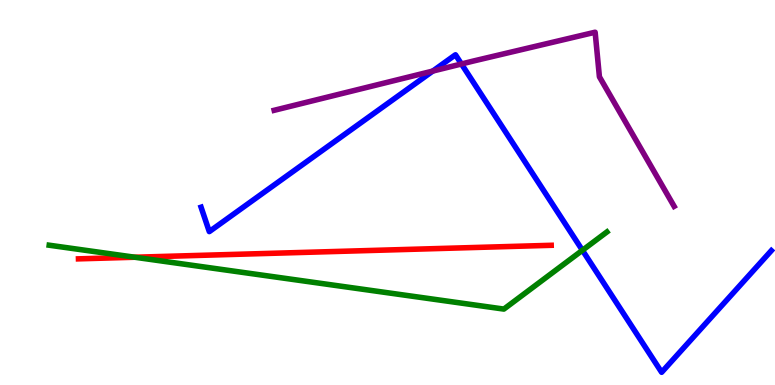[{'lines': ['blue', 'red'], 'intersections': []}, {'lines': ['green', 'red'], 'intersections': [{'x': 1.74, 'y': 3.32}]}, {'lines': ['purple', 'red'], 'intersections': []}, {'lines': ['blue', 'green'], 'intersections': [{'x': 7.52, 'y': 3.5}]}, {'lines': ['blue', 'purple'], 'intersections': [{'x': 5.58, 'y': 8.15}, {'x': 5.95, 'y': 8.34}]}, {'lines': ['green', 'purple'], 'intersections': []}]